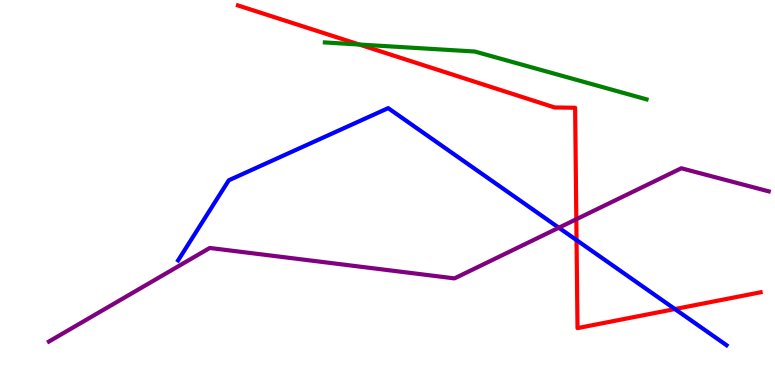[{'lines': ['blue', 'red'], 'intersections': [{'x': 7.44, 'y': 3.76}, {'x': 8.71, 'y': 1.97}]}, {'lines': ['green', 'red'], 'intersections': [{'x': 4.64, 'y': 8.84}]}, {'lines': ['purple', 'red'], 'intersections': [{'x': 7.44, 'y': 4.31}]}, {'lines': ['blue', 'green'], 'intersections': []}, {'lines': ['blue', 'purple'], 'intersections': [{'x': 7.21, 'y': 4.09}]}, {'lines': ['green', 'purple'], 'intersections': []}]